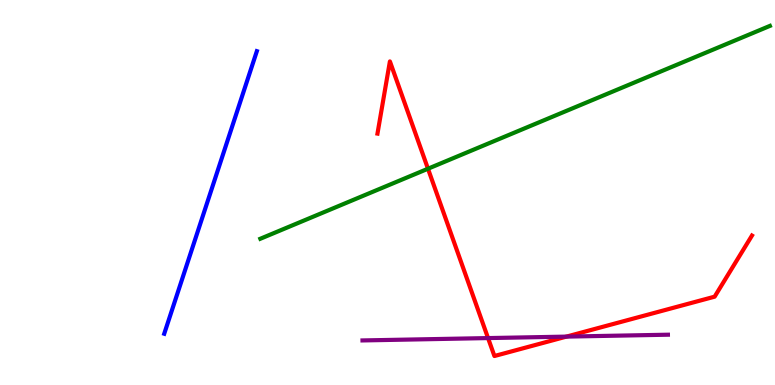[{'lines': ['blue', 'red'], 'intersections': []}, {'lines': ['green', 'red'], 'intersections': [{'x': 5.52, 'y': 5.62}]}, {'lines': ['purple', 'red'], 'intersections': [{'x': 6.3, 'y': 1.22}, {'x': 7.31, 'y': 1.26}]}, {'lines': ['blue', 'green'], 'intersections': []}, {'lines': ['blue', 'purple'], 'intersections': []}, {'lines': ['green', 'purple'], 'intersections': []}]